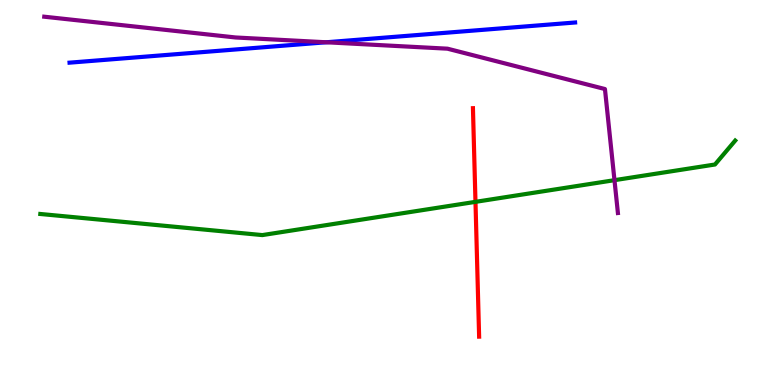[{'lines': ['blue', 'red'], 'intersections': []}, {'lines': ['green', 'red'], 'intersections': [{'x': 6.14, 'y': 4.76}]}, {'lines': ['purple', 'red'], 'intersections': []}, {'lines': ['blue', 'green'], 'intersections': []}, {'lines': ['blue', 'purple'], 'intersections': [{'x': 4.21, 'y': 8.9}]}, {'lines': ['green', 'purple'], 'intersections': [{'x': 7.93, 'y': 5.32}]}]